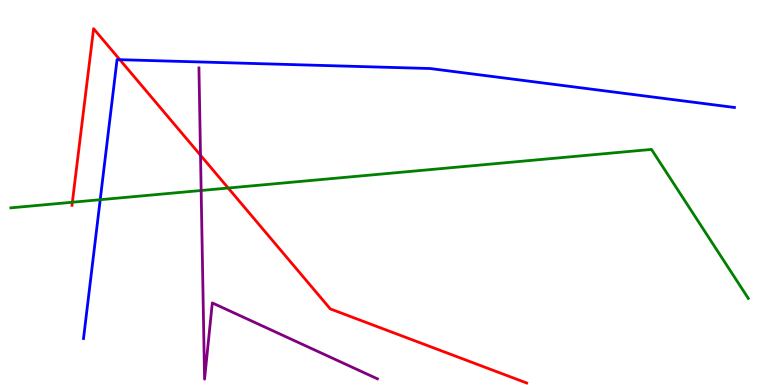[{'lines': ['blue', 'red'], 'intersections': [{'x': 1.55, 'y': 8.45}]}, {'lines': ['green', 'red'], 'intersections': [{'x': 0.934, 'y': 4.75}, {'x': 2.94, 'y': 5.12}]}, {'lines': ['purple', 'red'], 'intersections': [{'x': 2.59, 'y': 5.97}]}, {'lines': ['blue', 'green'], 'intersections': [{'x': 1.29, 'y': 4.81}]}, {'lines': ['blue', 'purple'], 'intersections': []}, {'lines': ['green', 'purple'], 'intersections': [{'x': 2.6, 'y': 5.05}]}]